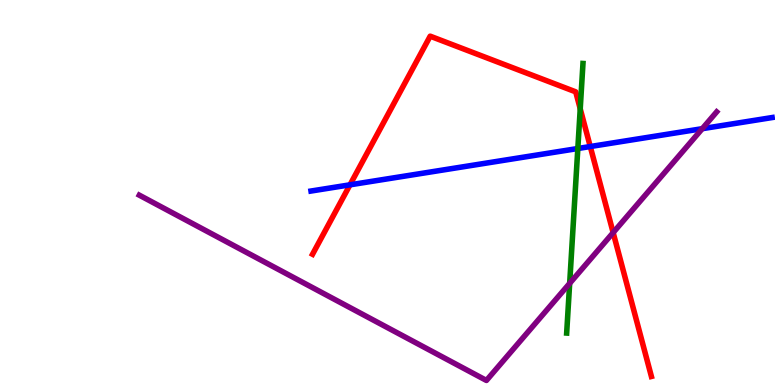[{'lines': ['blue', 'red'], 'intersections': [{'x': 4.52, 'y': 5.2}, {'x': 7.62, 'y': 6.19}]}, {'lines': ['green', 'red'], 'intersections': [{'x': 7.49, 'y': 7.17}]}, {'lines': ['purple', 'red'], 'intersections': [{'x': 7.91, 'y': 3.96}]}, {'lines': ['blue', 'green'], 'intersections': [{'x': 7.46, 'y': 6.14}]}, {'lines': ['blue', 'purple'], 'intersections': [{'x': 9.06, 'y': 6.66}]}, {'lines': ['green', 'purple'], 'intersections': [{'x': 7.35, 'y': 2.64}]}]